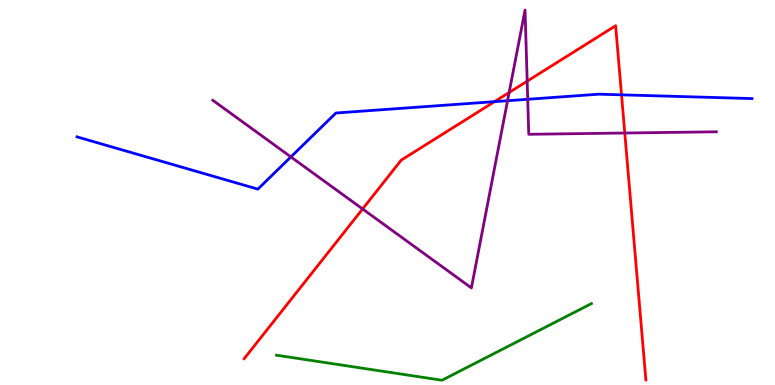[{'lines': ['blue', 'red'], 'intersections': [{'x': 6.38, 'y': 7.36}, {'x': 8.02, 'y': 7.54}]}, {'lines': ['green', 'red'], 'intersections': []}, {'lines': ['purple', 'red'], 'intersections': [{'x': 4.68, 'y': 4.57}, {'x': 6.57, 'y': 7.6}, {'x': 6.8, 'y': 7.89}, {'x': 8.06, 'y': 6.55}]}, {'lines': ['blue', 'green'], 'intersections': []}, {'lines': ['blue', 'purple'], 'intersections': [{'x': 3.75, 'y': 5.92}, {'x': 6.55, 'y': 7.38}, {'x': 6.81, 'y': 7.42}]}, {'lines': ['green', 'purple'], 'intersections': []}]